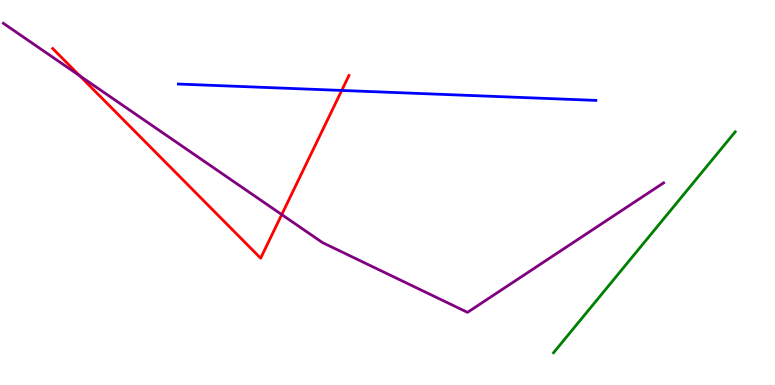[{'lines': ['blue', 'red'], 'intersections': [{'x': 4.41, 'y': 7.65}]}, {'lines': ['green', 'red'], 'intersections': []}, {'lines': ['purple', 'red'], 'intersections': [{'x': 1.03, 'y': 8.03}, {'x': 3.64, 'y': 4.43}]}, {'lines': ['blue', 'green'], 'intersections': []}, {'lines': ['blue', 'purple'], 'intersections': []}, {'lines': ['green', 'purple'], 'intersections': []}]